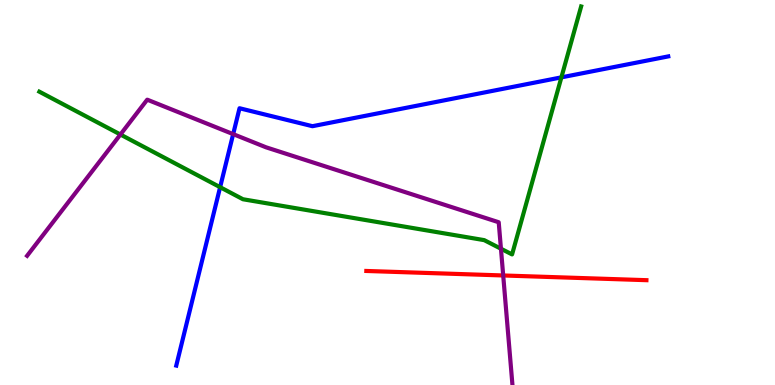[{'lines': ['blue', 'red'], 'intersections': []}, {'lines': ['green', 'red'], 'intersections': []}, {'lines': ['purple', 'red'], 'intersections': [{'x': 6.49, 'y': 2.84}]}, {'lines': ['blue', 'green'], 'intersections': [{'x': 2.84, 'y': 5.14}, {'x': 7.24, 'y': 7.99}]}, {'lines': ['blue', 'purple'], 'intersections': [{'x': 3.01, 'y': 6.52}]}, {'lines': ['green', 'purple'], 'intersections': [{'x': 1.55, 'y': 6.51}, {'x': 6.46, 'y': 3.54}]}]